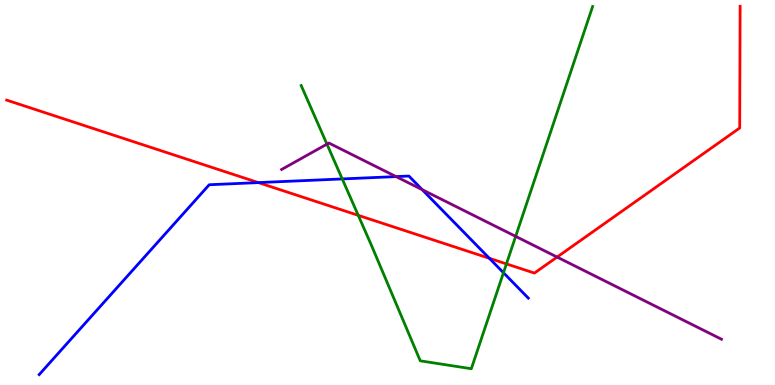[{'lines': ['blue', 'red'], 'intersections': [{'x': 3.33, 'y': 5.26}, {'x': 6.31, 'y': 3.29}]}, {'lines': ['green', 'red'], 'intersections': [{'x': 4.62, 'y': 4.41}, {'x': 6.53, 'y': 3.15}]}, {'lines': ['purple', 'red'], 'intersections': [{'x': 7.19, 'y': 3.32}]}, {'lines': ['blue', 'green'], 'intersections': [{'x': 4.42, 'y': 5.35}, {'x': 6.5, 'y': 2.92}]}, {'lines': ['blue', 'purple'], 'intersections': [{'x': 5.11, 'y': 5.41}, {'x': 5.45, 'y': 5.07}]}, {'lines': ['green', 'purple'], 'intersections': [{'x': 4.22, 'y': 6.26}, {'x': 6.65, 'y': 3.86}]}]